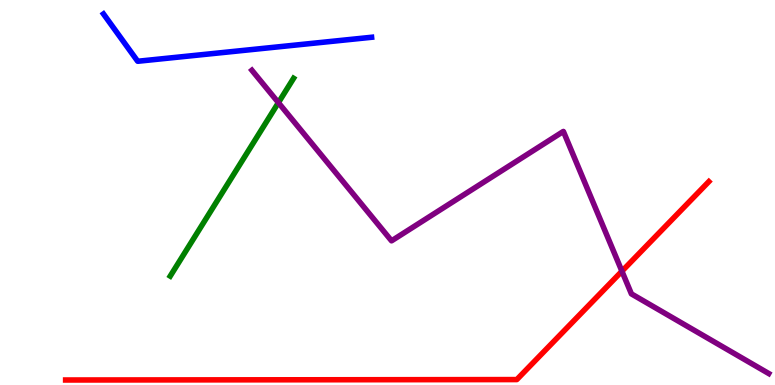[{'lines': ['blue', 'red'], 'intersections': []}, {'lines': ['green', 'red'], 'intersections': []}, {'lines': ['purple', 'red'], 'intersections': [{'x': 8.02, 'y': 2.96}]}, {'lines': ['blue', 'green'], 'intersections': []}, {'lines': ['blue', 'purple'], 'intersections': []}, {'lines': ['green', 'purple'], 'intersections': [{'x': 3.59, 'y': 7.33}]}]